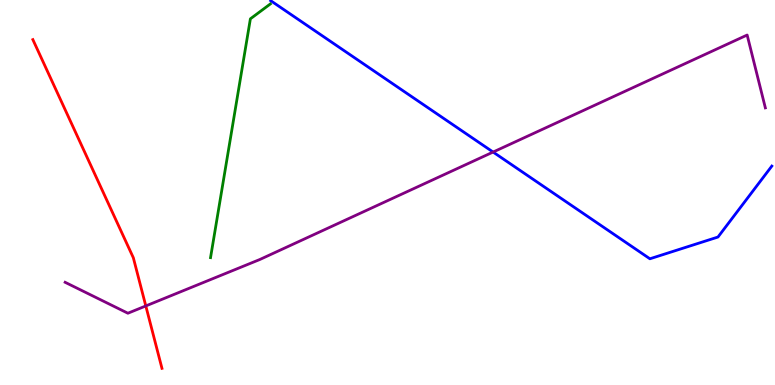[{'lines': ['blue', 'red'], 'intersections': []}, {'lines': ['green', 'red'], 'intersections': []}, {'lines': ['purple', 'red'], 'intersections': [{'x': 1.88, 'y': 2.05}]}, {'lines': ['blue', 'green'], 'intersections': []}, {'lines': ['blue', 'purple'], 'intersections': [{'x': 6.36, 'y': 6.05}]}, {'lines': ['green', 'purple'], 'intersections': []}]